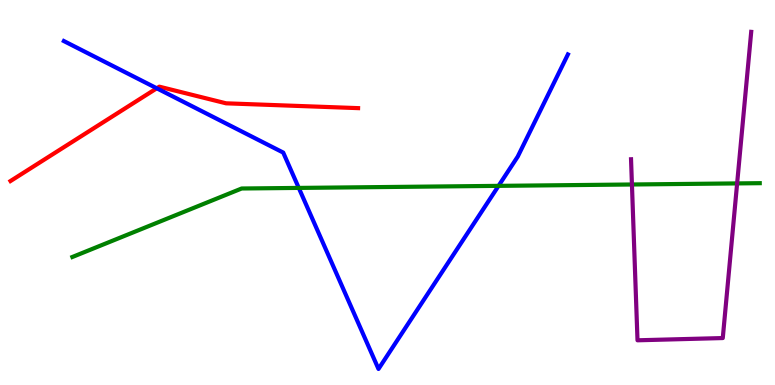[{'lines': ['blue', 'red'], 'intersections': [{'x': 2.02, 'y': 7.71}]}, {'lines': ['green', 'red'], 'intersections': []}, {'lines': ['purple', 'red'], 'intersections': []}, {'lines': ['blue', 'green'], 'intersections': [{'x': 3.86, 'y': 5.12}, {'x': 6.43, 'y': 5.17}]}, {'lines': ['blue', 'purple'], 'intersections': []}, {'lines': ['green', 'purple'], 'intersections': [{'x': 8.15, 'y': 5.21}, {'x': 9.51, 'y': 5.24}]}]